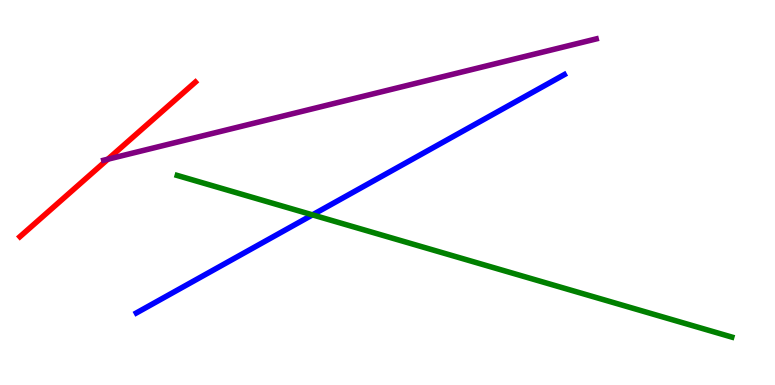[{'lines': ['blue', 'red'], 'intersections': []}, {'lines': ['green', 'red'], 'intersections': []}, {'lines': ['purple', 'red'], 'intersections': [{'x': 1.39, 'y': 5.86}]}, {'lines': ['blue', 'green'], 'intersections': [{'x': 4.03, 'y': 4.42}]}, {'lines': ['blue', 'purple'], 'intersections': []}, {'lines': ['green', 'purple'], 'intersections': []}]